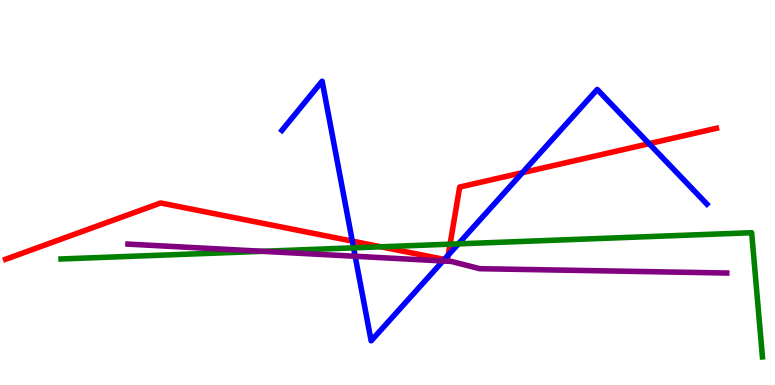[{'lines': ['blue', 'red'], 'intersections': [{'x': 4.55, 'y': 3.74}, {'x': 5.73, 'y': 3.26}, {'x': 5.78, 'y': 3.37}, {'x': 6.74, 'y': 5.51}, {'x': 8.38, 'y': 6.27}]}, {'lines': ['green', 'red'], 'intersections': [{'x': 4.92, 'y': 3.59}, {'x': 5.81, 'y': 3.66}]}, {'lines': ['purple', 'red'], 'intersections': []}, {'lines': ['blue', 'green'], 'intersections': [{'x': 4.56, 'y': 3.56}, {'x': 5.91, 'y': 3.67}]}, {'lines': ['blue', 'purple'], 'intersections': [{'x': 4.58, 'y': 3.34}, {'x': 5.72, 'y': 3.22}]}, {'lines': ['green', 'purple'], 'intersections': [{'x': 3.39, 'y': 3.47}]}]